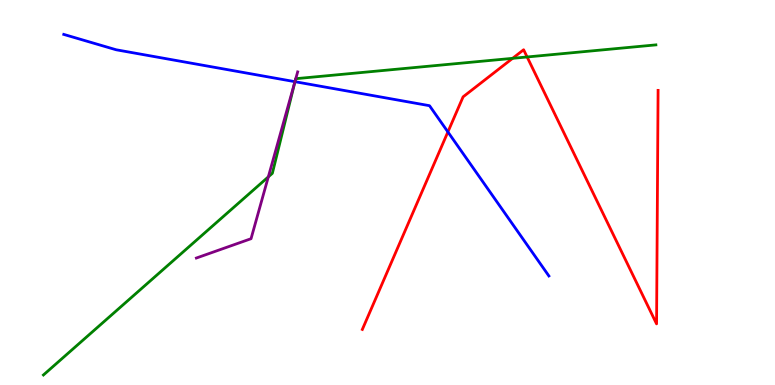[{'lines': ['blue', 'red'], 'intersections': [{'x': 5.78, 'y': 6.57}]}, {'lines': ['green', 'red'], 'intersections': [{'x': 6.61, 'y': 8.48}, {'x': 6.8, 'y': 8.52}]}, {'lines': ['purple', 'red'], 'intersections': []}, {'lines': ['blue', 'green'], 'intersections': [{'x': 3.81, 'y': 7.88}]}, {'lines': ['blue', 'purple'], 'intersections': [{'x': 3.81, 'y': 7.88}]}, {'lines': ['green', 'purple'], 'intersections': [{'x': 3.46, 'y': 5.41}, {'x': 3.81, 'y': 7.9}, {'x': 3.82, 'y': 7.96}]}]